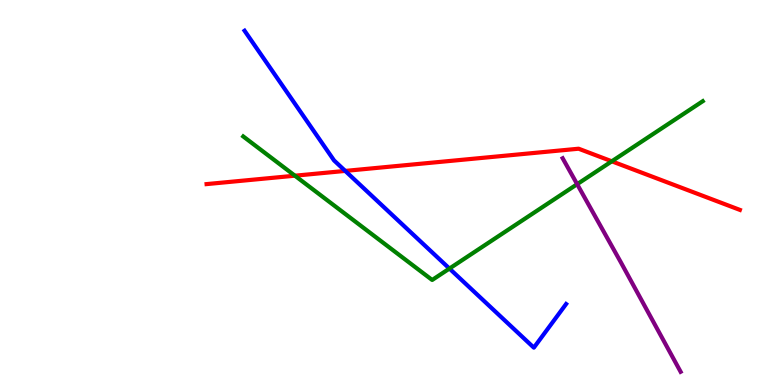[{'lines': ['blue', 'red'], 'intersections': [{'x': 4.45, 'y': 5.56}]}, {'lines': ['green', 'red'], 'intersections': [{'x': 3.81, 'y': 5.44}, {'x': 7.89, 'y': 5.81}]}, {'lines': ['purple', 'red'], 'intersections': []}, {'lines': ['blue', 'green'], 'intersections': [{'x': 5.8, 'y': 3.02}]}, {'lines': ['blue', 'purple'], 'intersections': []}, {'lines': ['green', 'purple'], 'intersections': [{'x': 7.45, 'y': 5.22}]}]